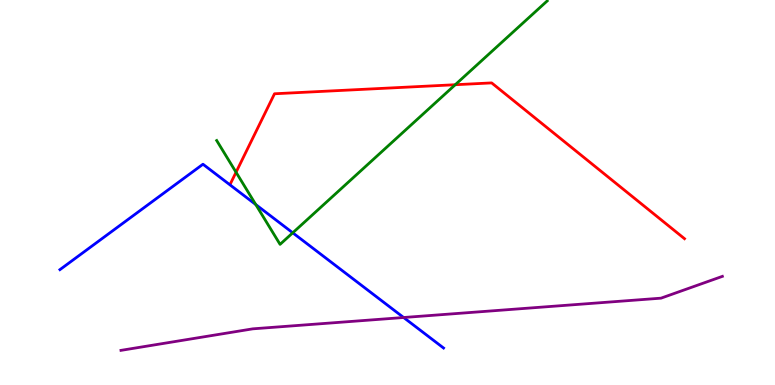[{'lines': ['blue', 'red'], 'intersections': []}, {'lines': ['green', 'red'], 'intersections': [{'x': 3.05, 'y': 5.53}, {'x': 5.87, 'y': 7.8}]}, {'lines': ['purple', 'red'], 'intersections': []}, {'lines': ['blue', 'green'], 'intersections': [{'x': 3.3, 'y': 4.69}, {'x': 3.78, 'y': 3.95}]}, {'lines': ['blue', 'purple'], 'intersections': [{'x': 5.21, 'y': 1.75}]}, {'lines': ['green', 'purple'], 'intersections': []}]